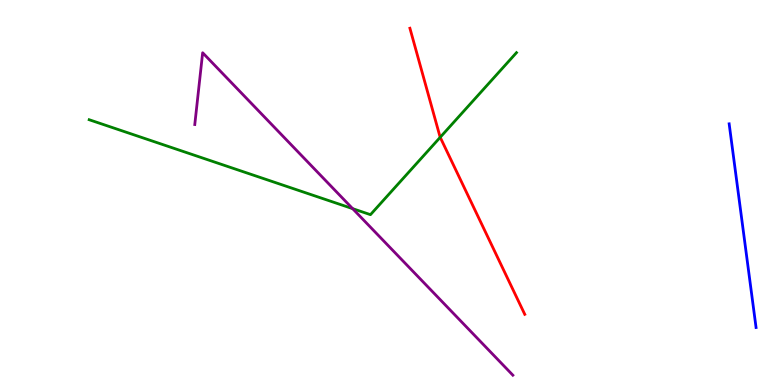[{'lines': ['blue', 'red'], 'intersections': []}, {'lines': ['green', 'red'], 'intersections': [{'x': 5.68, 'y': 6.43}]}, {'lines': ['purple', 'red'], 'intersections': []}, {'lines': ['blue', 'green'], 'intersections': []}, {'lines': ['blue', 'purple'], 'intersections': []}, {'lines': ['green', 'purple'], 'intersections': [{'x': 4.55, 'y': 4.58}]}]